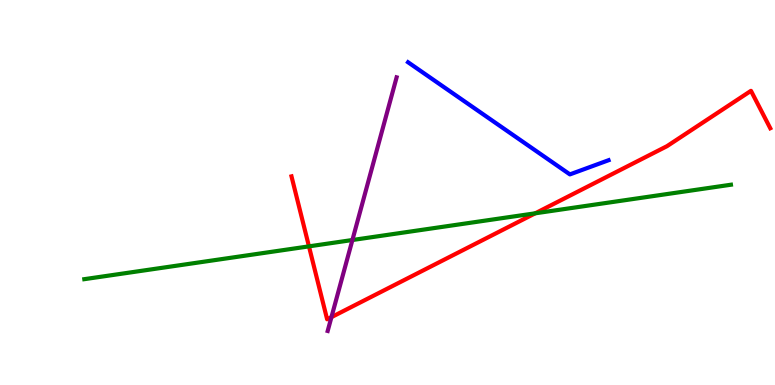[{'lines': ['blue', 'red'], 'intersections': []}, {'lines': ['green', 'red'], 'intersections': [{'x': 3.99, 'y': 3.6}, {'x': 6.91, 'y': 4.46}]}, {'lines': ['purple', 'red'], 'intersections': [{'x': 4.28, 'y': 1.76}]}, {'lines': ['blue', 'green'], 'intersections': []}, {'lines': ['blue', 'purple'], 'intersections': []}, {'lines': ['green', 'purple'], 'intersections': [{'x': 4.55, 'y': 3.77}]}]